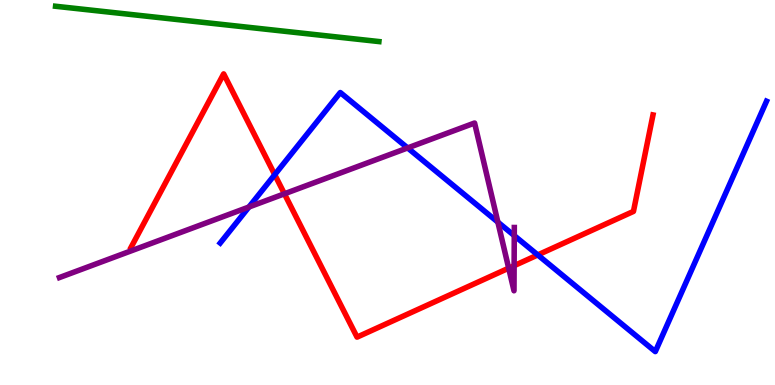[{'lines': ['blue', 'red'], 'intersections': [{'x': 3.54, 'y': 5.46}, {'x': 6.94, 'y': 3.38}]}, {'lines': ['green', 'red'], 'intersections': []}, {'lines': ['purple', 'red'], 'intersections': [{'x': 3.67, 'y': 4.97}, {'x': 6.56, 'y': 3.03}, {'x': 6.63, 'y': 3.1}]}, {'lines': ['blue', 'green'], 'intersections': []}, {'lines': ['blue', 'purple'], 'intersections': [{'x': 3.21, 'y': 4.62}, {'x': 5.26, 'y': 6.16}, {'x': 6.42, 'y': 4.23}, {'x': 6.64, 'y': 3.88}]}, {'lines': ['green', 'purple'], 'intersections': []}]